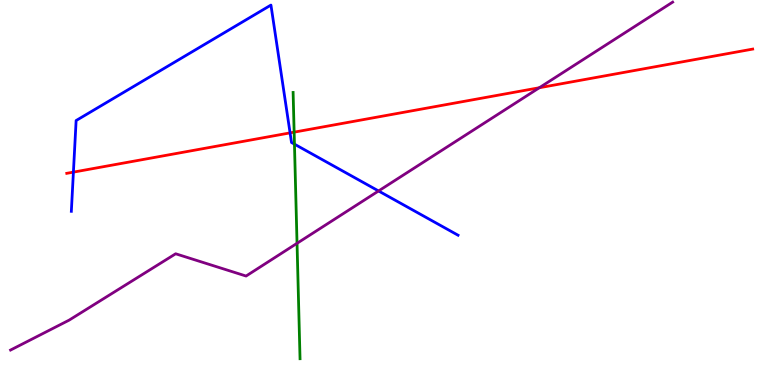[{'lines': ['blue', 'red'], 'intersections': [{'x': 0.947, 'y': 5.53}, {'x': 3.74, 'y': 6.55}]}, {'lines': ['green', 'red'], 'intersections': [{'x': 3.8, 'y': 6.57}]}, {'lines': ['purple', 'red'], 'intersections': [{'x': 6.96, 'y': 7.72}]}, {'lines': ['blue', 'green'], 'intersections': [{'x': 3.8, 'y': 6.26}]}, {'lines': ['blue', 'purple'], 'intersections': [{'x': 4.88, 'y': 5.04}]}, {'lines': ['green', 'purple'], 'intersections': [{'x': 3.83, 'y': 3.68}]}]